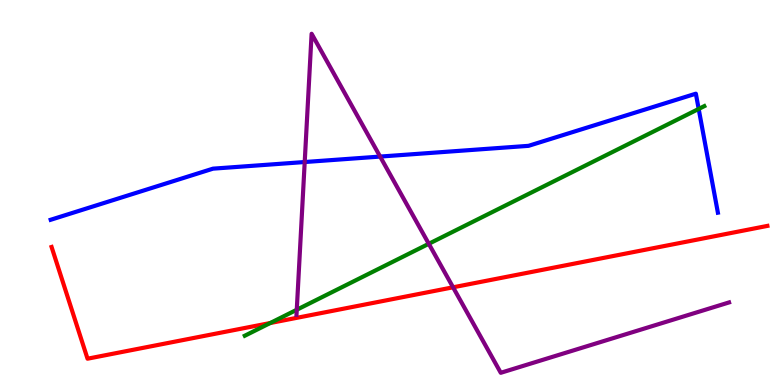[{'lines': ['blue', 'red'], 'intersections': []}, {'lines': ['green', 'red'], 'intersections': [{'x': 3.49, 'y': 1.61}]}, {'lines': ['purple', 'red'], 'intersections': [{'x': 5.85, 'y': 2.54}]}, {'lines': ['blue', 'green'], 'intersections': [{'x': 9.02, 'y': 7.17}]}, {'lines': ['blue', 'purple'], 'intersections': [{'x': 3.93, 'y': 5.79}, {'x': 4.9, 'y': 5.93}]}, {'lines': ['green', 'purple'], 'intersections': [{'x': 3.83, 'y': 1.95}, {'x': 5.53, 'y': 3.67}]}]